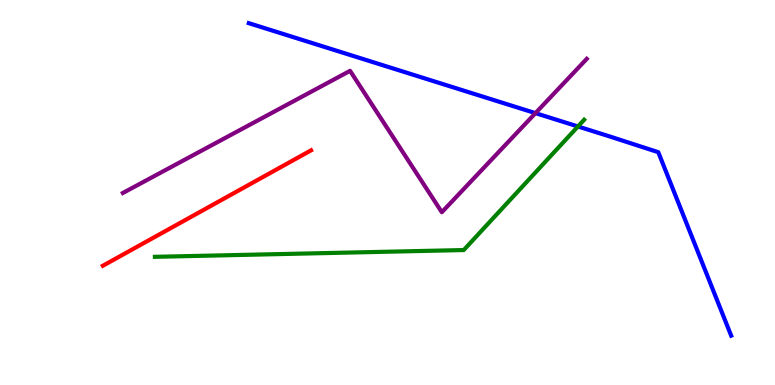[{'lines': ['blue', 'red'], 'intersections': []}, {'lines': ['green', 'red'], 'intersections': []}, {'lines': ['purple', 'red'], 'intersections': []}, {'lines': ['blue', 'green'], 'intersections': [{'x': 7.46, 'y': 6.72}]}, {'lines': ['blue', 'purple'], 'intersections': [{'x': 6.91, 'y': 7.06}]}, {'lines': ['green', 'purple'], 'intersections': []}]